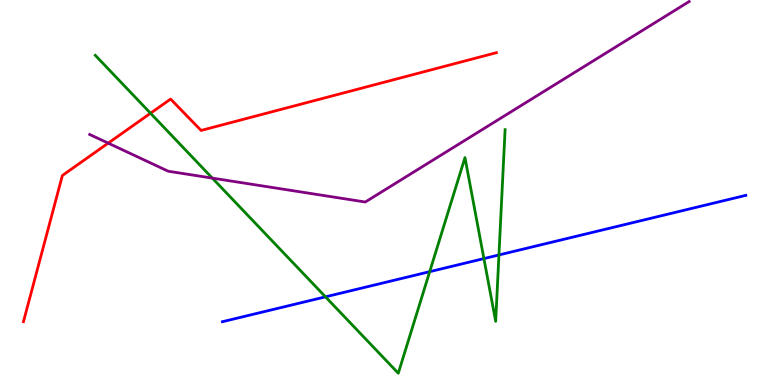[{'lines': ['blue', 'red'], 'intersections': []}, {'lines': ['green', 'red'], 'intersections': [{'x': 1.94, 'y': 7.06}]}, {'lines': ['purple', 'red'], 'intersections': [{'x': 1.4, 'y': 6.28}]}, {'lines': ['blue', 'green'], 'intersections': [{'x': 4.2, 'y': 2.29}, {'x': 5.54, 'y': 2.94}, {'x': 6.24, 'y': 3.28}, {'x': 6.44, 'y': 3.38}]}, {'lines': ['blue', 'purple'], 'intersections': []}, {'lines': ['green', 'purple'], 'intersections': [{'x': 2.74, 'y': 5.37}]}]